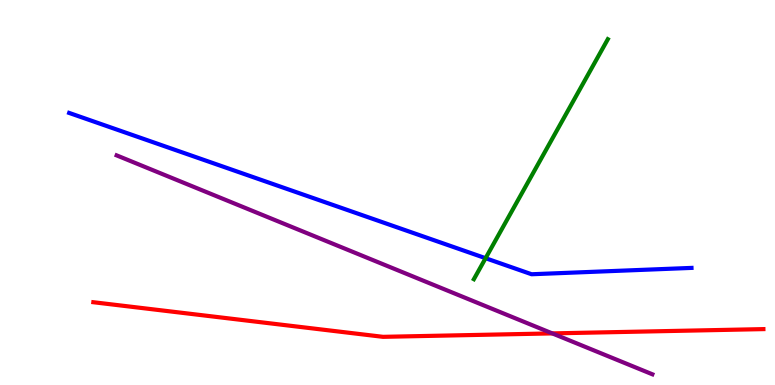[{'lines': ['blue', 'red'], 'intersections': []}, {'lines': ['green', 'red'], 'intersections': []}, {'lines': ['purple', 'red'], 'intersections': [{'x': 7.13, 'y': 1.34}]}, {'lines': ['blue', 'green'], 'intersections': [{'x': 6.27, 'y': 3.29}]}, {'lines': ['blue', 'purple'], 'intersections': []}, {'lines': ['green', 'purple'], 'intersections': []}]